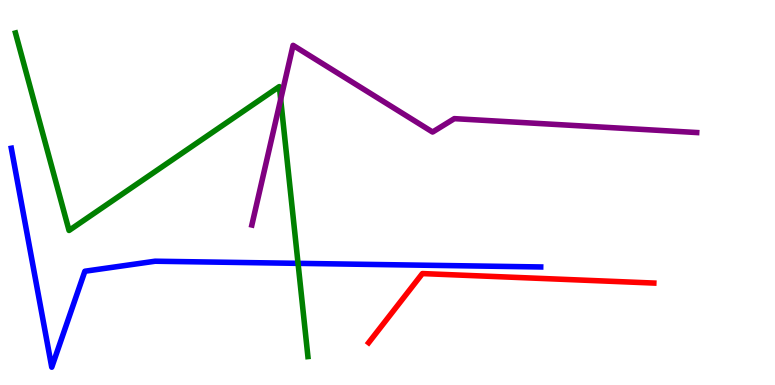[{'lines': ['blue', 'red'], 'intersections': []}, {'lines': ['green', 'red'], 'intersections': []}, {'lines': ['purple', 'red'], 'intersections': []}, {'lines': ['blue', 'green'], 'intersections': [{'x': 3.85, 'y': 3.16}]}, {'lines': ['blue', 'purple'], 'intersections': []}, {'lines': ['green', 'purple'], 'intersections': [{'x': 3.62, 'y': 7.42}]}]